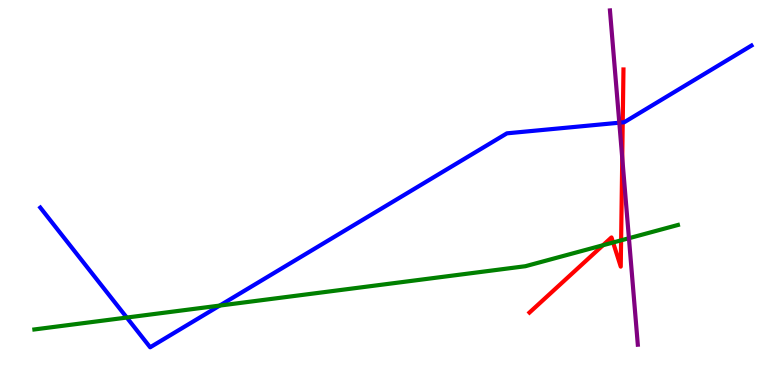[{'lines': ['blue', 'red'], 'intersections': [{'x': 8.04, 'y': 6.82}]}, {'lines': ['green', 'red'], 'intersections': [{'x': 7.78, 'y': 3.63}, {'x': 7.91, 'y': 3.7}, {'x': 8.01, 'y': 3.76}]}, {'lines': ['purple', 'red'], 'intersections': [{'x': 8.03, 'y': 5.9}]}, {'lines': ['blue', 'green'], 'intersections': [{'x': 1.64, 'y': 1.75}, {'x': 2.83, 'y': 2.06}]}, {'lines': ['blue', 'purple'], 'intersections': [{'x': 7.99, 'y': 6.81}]}, {'lines': ['green', 'purple'], 'intersections': [{'x': 8.12, 'y': 3.81}]}]